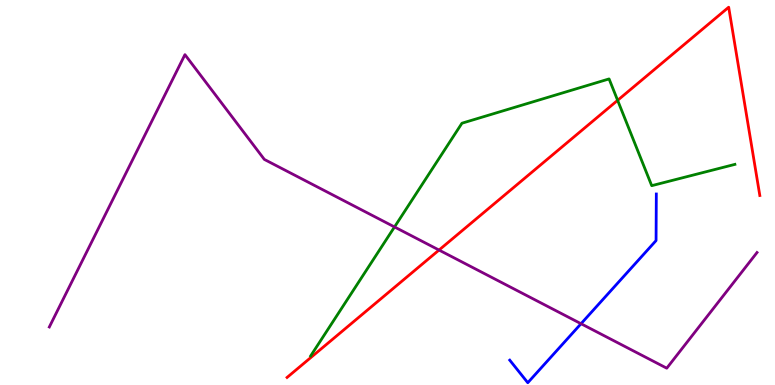[{'lines': ['blue', 'red'], 'intersections': []}, {'lines': ['green', 'red'], 'intersections': [{'x': 7.97, 'y': 7.39}]}, {'lines': ['purple', 'red'], 'intersections': [{'x': 5.66, 'y': 3.51}]}, {'lines': ['blue', 'green'], 'intersections': []}, {'lines': ['blue', 'purple'], 'intersections': [{'x': 7.5, 'y': 1.59}]}, {'lines': ['green', 'purple'], 'intersections': [{'x': 5.09, 'y': 4.1}]}]